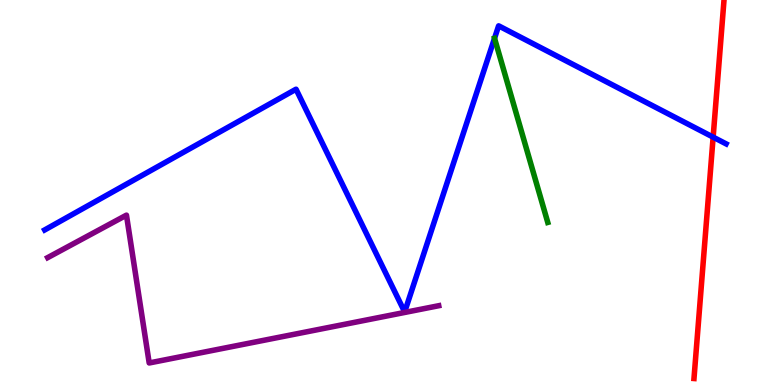[{'lines': ['blue', 'red'], 'intersections': [{'x': 9.2, 'y': 6.44}]}, {'lines': ['green', 'red'], 'intersections': []}, {'lines': ['purple', 'red'], 'intersections': []}, {'lines': ['blue', 'green'], 'intersections': []}, {'lines': ['blue', 'purple'], 'intersections': []}, {'lines': ['green', 'purple'], 'intersections': []}]